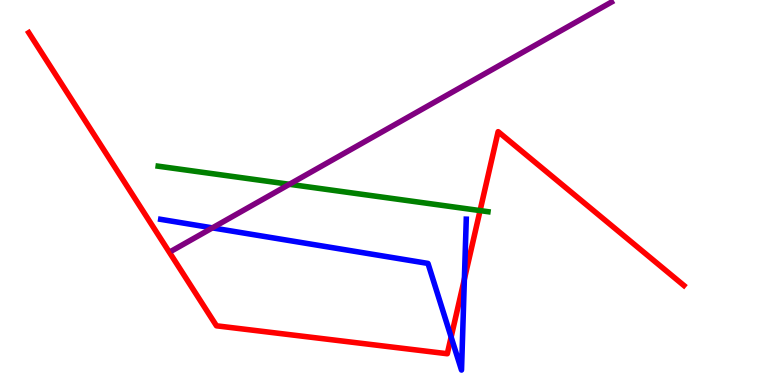[{'lines': ['blue', 'red'], 'intersections': [{'x': 5.82, 'y': 1.25}, {'x': 5.99, 'y': 2.75}]}, {'lines': ['green', 'red'], 'intersections': [{'x': 6.19, 'y': 4.53}]}, {'lines': ['purple', 'red'], 'intersections': []}, {'lines': ['blue', 'green'], 'intersections': []}, {'lines': ['blue', 'purple'], 'intersections': [{'x': 2.74, 'y': 4.08}]}, {'lines': ['green', 'purple'], 'intersections': [{'x': 3.73, 'y': 5.21}]}]